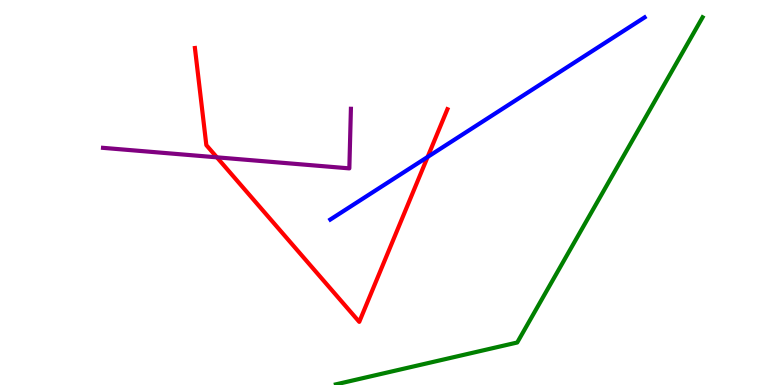[{'lines': ['blue', 'red'], 'intersections': [{'x': 5.52, 'y': 5.92}]}, {'lines': ['green', 'red'], 'intersections': []}, {'lines': ['purple', 'red'], 'intersections': [{'x': 2.8, 'y': 5.91}]}, {'lines': ['blue', 'green'], 'intersections': []}, {'lines': ['blue', 'purple'], 'intersections': []}, {'lines': ['green', 'purple'], 'intersections': []}]